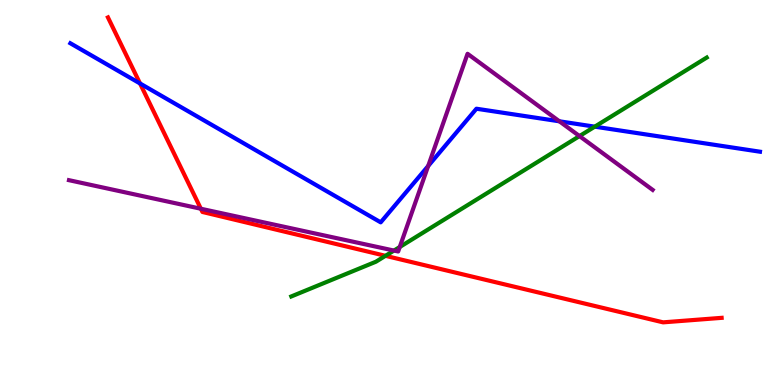[{'lines': ['blue', 'red'], 'intersections': [{'x': 1.81, 'y': 7.83}]}, {'lines': ['green', 'red'], 'intersections': [{'x': 4.97, 'y': 3.36}]}, {'lines': ['purple', 'red'], 'intersections': [{'x': 2.59, 'y': 4.58}]}, {'lines': ['blue', 'green'], 'intersections': [{'x': 7.67, 'y': 6.71}]}, {'lines': ['blue', 'purple'], 'intersections': [{'x': 5.52, 'y': 5.69}, {'x': 7.22, 'y': 6.85}]}, {'lines': ['green', 'purple'], 'intersections': [{'x': 5.08, 'y': 3.49}, {'x': 5.16, 'y': 3.58}, {'x': 7.48, 'y': 6.47}]}]